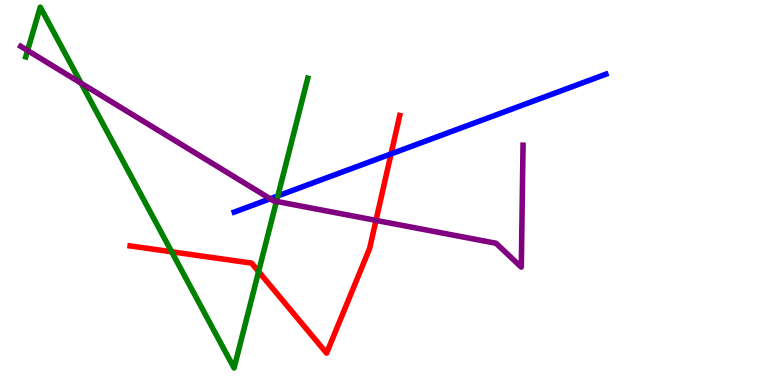[{'lines': ['blue', 'red'], 'intersections': [{'x': 5.05, 'y': 6.0}]}, {'lines': ['green', 'red'], 'intersections': [{'x': 2.21, 'y': 3.46}, {'x': 3.34, 'y': 2.95}]}, {'lines': ['purple', 'red'], 'intersections': [{'x': 4.85, 'y': 4.28}]}, {'lines': ['blue', 'green'], 'intersections': [{'x': 3.59, 'y': 4.91}]}, {'lines': ['blue', 'purple'], 'intersections': [{'x': 3.49, 'y': 4.84}]}, {'lines': ['green', 'purple'], 'intersections': [{'x': 0.356, 'y': 8.69}, {'x': 1.05, 'y': 7.84}, {'x': 3.57, 'y': 4.77}]}]